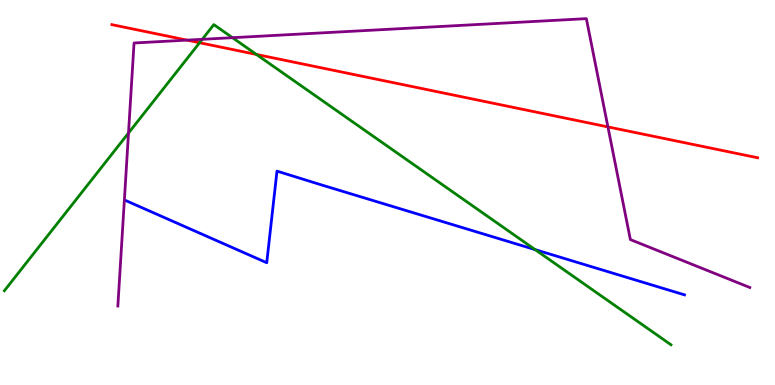[{'lines': ['blue', 'red'], 'intersections': []}, {'lines': ['green', 'red'], 'intersections': [{'x': 2.58, 'y': 8.89}, {'x': 3.31, 'y': 8.59}]}, {'lines': ['purple', 'red'], 'intersections': [{'x': 2.41, 'y': 8.96}, {'x': 7.84, 'y': 6.7}]}, {'lines': ['blue', 'green'], 'intersections': [{'x': 6.91, 'y': 3.52}]}, {'lines': ['blue', 'purple'], 'intersections': []}, {'lines': ['green', 'purple'], 'intersections': [{'x': 1.66, 'y': 6.54}, {'x': 2.61, 'y': 8.98}, {'x': 3.0, 'y': 9.02}]}]